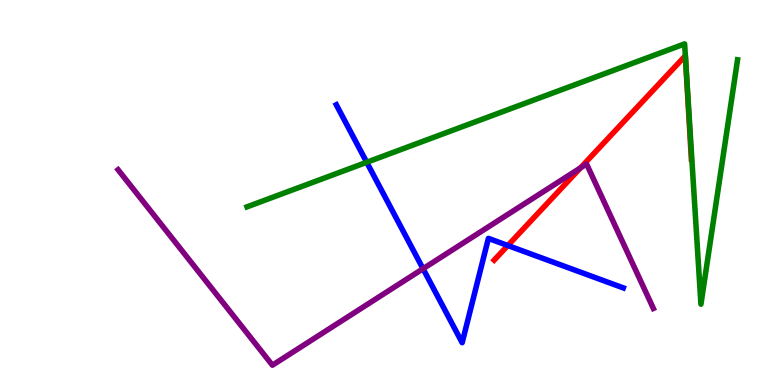[{'lines': ['blue', 'red'], 'intersections': [{'x': 6.55, 'y': 3.62}]}, {'lines': ['green', 'red'], 'intersections': []}, {'lines': ['purple', 'red'], 'intersections': [{'x': 7.49, 'y': 5.64}]}, {'lines': ['blue', 'green'], 'intersections': [{'x': 4.73, 'y': 5.79}]}, {'lines': ['blue', 'purple'], 'intersections': [{'x': 5.46, 'y': 3.02}]}, {'lines': ['green', 'purple'], 'intersections': []}]